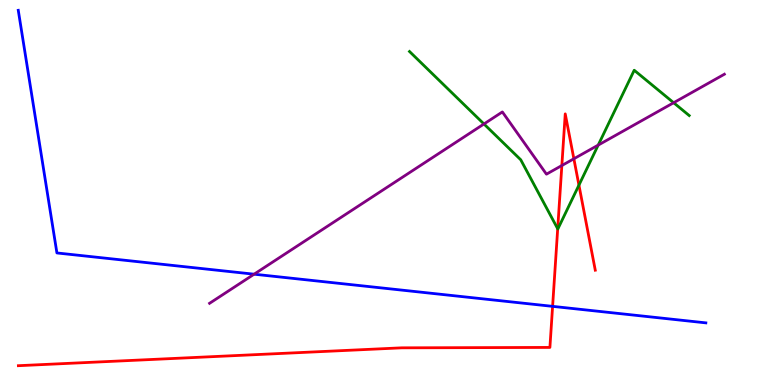[{'lines': ['blue', 'red'], 'intersections': [{'x': 7.13, 'y': 2.04}]}, {'lines': ['green', 'red'], 'intersections': [{'x': 7.2, 'y': 4.06}, {'x': 7.47, 'y': 5.19}]}, {'lines': ['purple', 'red'], 'intersections': [{'x': 7.25, 'y': 5.7}, {'x': 7.4, 'y': 5.88}]}, {'lines': ['blue', 'green'], 'intersections': []}, {'lines': ['blue', 'purple'], 'intersections': [{'x': 3.28, 'y': 2.88}]}, {'lines': ['green', 'purple'], 'intersections': [{'x': 6.24, 'y': 6.78}, {'x': 7.72, 'y': 6.23}, {'x': 8.69, 'y': 7.33}]}]